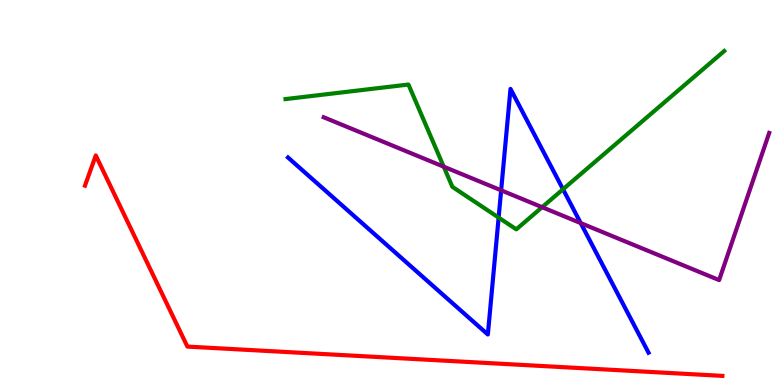[{'lines': ['blue', 'red'], 'intersections': []}, {'lines': ['green', 'red'], 'intersections': []}, {'lines': ['purple', 'red'], 'intersections': []}, {'lines': ['blue', 'green'], 'intersections': [{'x': 6.43, 'y': 4.35}, {'x': 7.26, 'y': 5.08}]}, {'lines': ['blue', 'purple'], 'intersections': [{'x': 6.47, 'y': 5.06}, {'x': 7.49, 'y': 4.21}]}, {'lines': ['green', 'purple'], 'intersections': [{'x': 5.73, 'y': 5.67}, {'x': 6.99, 'y': 4.62}]}]